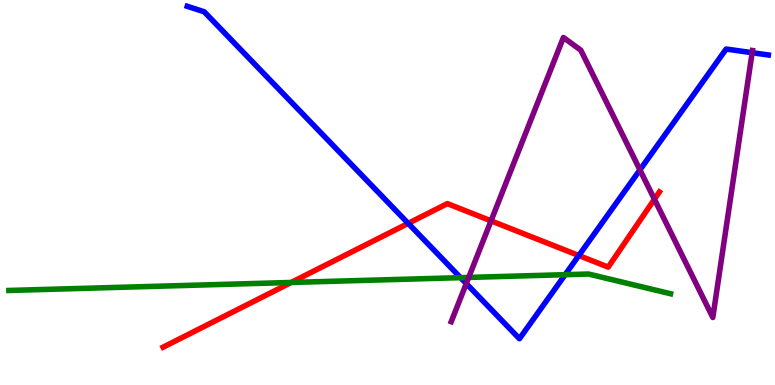[{'lines': ['blue', 'red'], 'intersections': [{'x': 5.27, 'y': 4.2}, {'x': 7.47, 'y': 3.36}]}, {'lines': ['green', 'red'], 'intersections': [{'x': 3.76, 'y': 2.66}]}, {'lines': ['purple', 'red'], 'intersections': [{'x': 6.34, 'y': 4.26}, {'x': 8.44, 'y': 4.82}]}, {'lines': ['blue', 'green'], 'intersections': [{'x': 5.94, 'y': 2.79}, {'x': 7.29, 'y': 2.87}]}, {'lines': ['blue', 'purple'], 'intersections': [{'x': 6.02, 'y': 2.63}, {'x': 8.26, 'y': 5.59}, {'x': 9.7, 'y': 8.63}]}, {'lines': ['green', 'purple'], 'intersections': [{'x': 6.05, 'y': 2.79}]}]